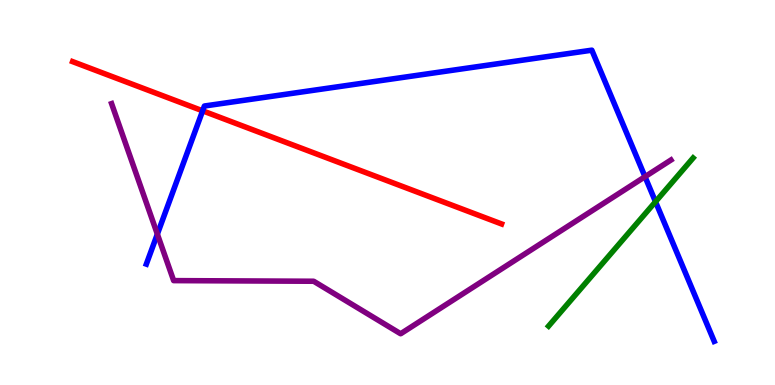[{'lines': ['blue', 'red'], 'intersections': [{'x': 2.61, 'y': 7.12}]}, {'lines': ['green', 'red'], 'intersections': []}, {'lines': ['purple', 'red'], 'intersections': []}, {'lines': ['blue', 'green'], 'intersections': [{'x': 8.46, 'y': 4.76}]}, {'lines': ['blue', 'purple'], 'intersections': [{'x': 2.03, 'y': 3.92}, {'x': 8.32, 'y': 5.41}]}, {'lines': ['green', 'purple'], 'intersections': []}]